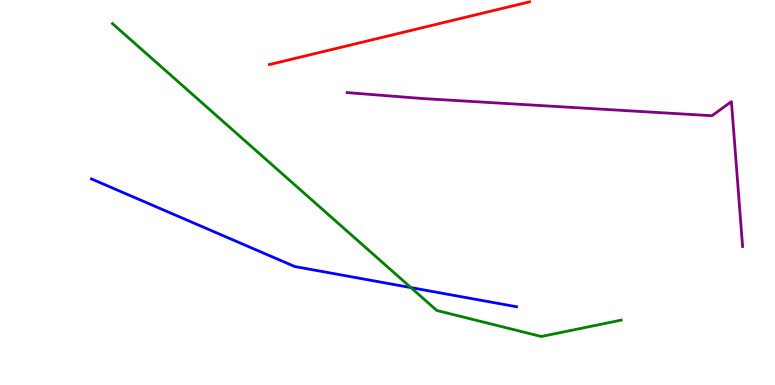[{'lines': ['blue', 'red'], 'intersections': []}, {'lines': ['green', 'red'], 'intersections': []}, {'lines': ['purple', 'red'], 'intersections': []}, {'lines': ['blue', 'green'], 'intersections': [{'x': 5.3, 'y': 2.53}]}, {'lines': ['blue', 'purple'], 'intersections': []}, {'lines': ['green', 'purple'], 'intersections': []}]